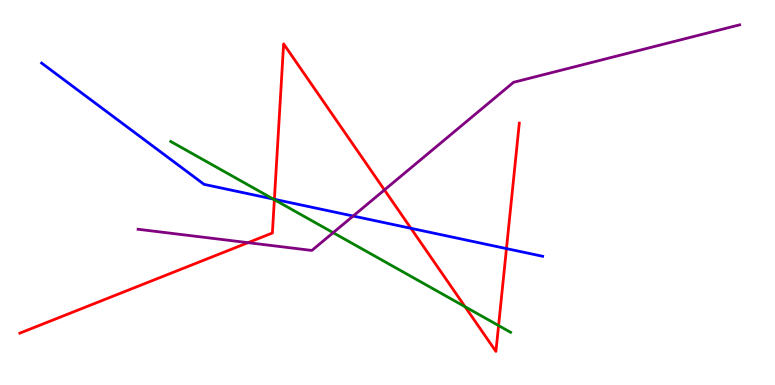[{'lines': ['blue', 'red'], 'intersections': [{'x': 3.54, 'y': 4.82}, {'x': 5.3, 'y': 4.07}, {'x': 6.53, 'y': 3.54}]}, {'lines': ['green', 'red'], 'intersections': [{'x': 3.54, 'y': 4.81}, {'x': 6.0, 'y': 2.03}, {'x': 6.43, 'y': 1.54}]}, {'lines': ['purple', 'red'], 'intersections': [{'x': 3.2, 'y': 3.7}, {'x': 4.96, 'y': 5.07}]}, {'lines': ['blue', 'green'], 'intersections': [{'x': 3.53, 'y': 4.83}]}, {'lines': ['blue', 'purple'], 'intersections': [{'x': 4.56, 'y': 4.39}]}, {'lines': ['green', 'purple'], 'intersections': [{'x': 4.3, 'y': 3.96}]}]